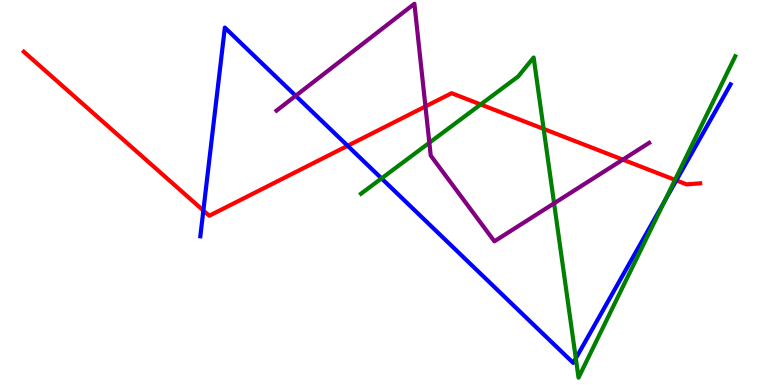[{'lines': ['blue', 'red'], 'intersections': [{'x': 2.62, 'y': 4.53}, {'x': 4.49, 'y': 6.21}, {'x': 8.73, 'y': 5.31}]}, {'lines': ['green', 'red'], 'intersections': [{'x': 6.2, 'y': 7.29}, {'x': 7.01, 'y': 6.65}, {'x': 8.71, 'y': 5.33}]}, {'lines': ['purple', 'red'], 'intersections': [{'x': 5.49, 'y': 7.24}, {'x': 8.04, 'y': 5.85}]}, {'lines': ['blue', 'green'], 'intersections': [{'x': 4.92, 'y': 5.37}, {'x': 7.43, 'y': 0.691}, {'x': 8.57, 'y': 4.77}]}, {'lines': ['blue', 'purple'], 'intersections': [{'x': 3.82, 'y': 7.51}]}, {'lines': ['green', 'purple'], 'intersections': [{'x': 5.54, 'y': 6.29}, {'x': 7.15, 'y': 4.72}]}]